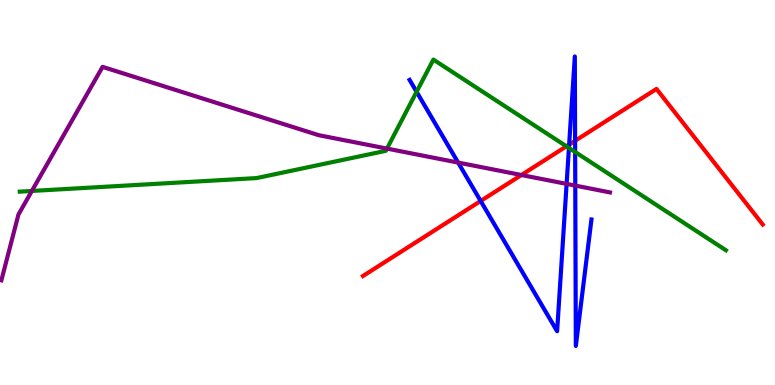[{'lines': ['blue', 'red'], 'intersections': [{'x': 6.2, 'y': 4.78}, {'x': 7.34, 'y': 6.24}, {'x': 7.42, 'y': 6.34}]}, {'lines': ['green', 'red'], 'intersections': [{'x': 7.31, 'y': 6.2}]}, {'lines': ['purple', 'red'], 'intersections': [{'x': 6.73, 'y': 5.45}]}, {'lines': ['blue', 'green'], 'intersections': [{'x': 5.38, 'y': 7.62}, {'x': 7.34, 'y': 6.16}, {'x': 7.42, 'y': 6.05}]}, {'lines': ['blue', 'purple'], 'intersections': [{'x': 5.91, 'y': 5.78}, {'x': 7.31, 'y': 5.22}, {'x': 7.42, 'y': 5.18}]}, {'lines': ['green', 'purple'], 'intersections': [{'x': 0.411, 'y': 5.04}, {'x': 4.99, 'y': 6.14}]}]